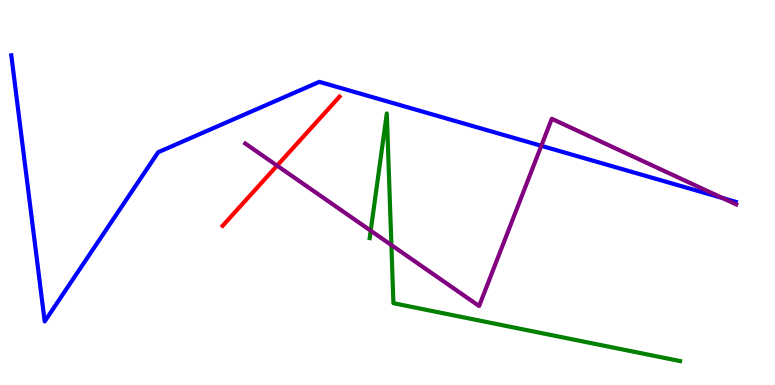[{'lines': ['blue', 'red'], 'intersections': []}, {'lines': ['green', 'red'], 'intersections': []}, {'lines': ['purple', 'red'], 'intersections': [{'x': 3.58, 'y': 5.7}]}, {'lines': ['blue', 'green'], 'intersections': []}, {'lines': ['blue', 'purple'], 'intersections': [{'x': 6.98, 'y': 6.21}, {'x': 9.32, 'y': 4.86}]}, {'lines': ['green', 'purple'], 'intersections': [{'x': 4.78, 'y': 4.01}, {'x': 5.05, 'y': 3.63}]}]